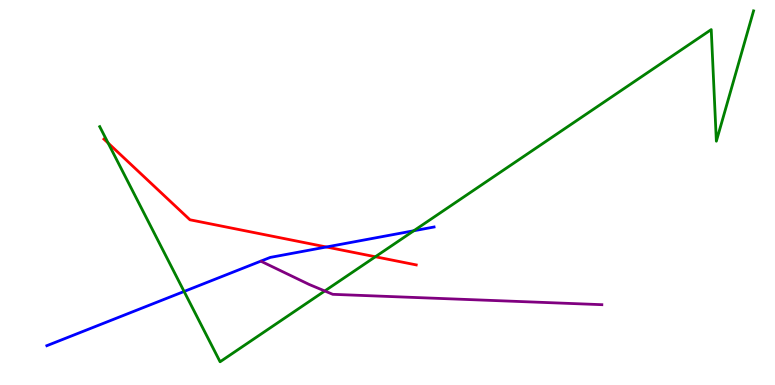[{'lines': ['blue', 'red'], 'intersections': [{'x': 4.21, 'y': 3.58}]}, {'lines': ['green', 'red'], 'intersections': [{'x': 1.4, 'y': 6.28}, {'x': 4.84, 'y': 3.33}]}, {'lines': ['purple', 'red'], 'intersections': []}, {'lines': ['blue', 'green'], 'intersections': [{'x': 2.38, 'y': 2.43}, {'x': 5.34, 'y': 4.01}]}, {'lines': ['blue', 'purple'], 'intersections': []}, {'lines': ['green', 'purple'], 'intersections': [{'x': 4.19, 'y': 2.44}]}]